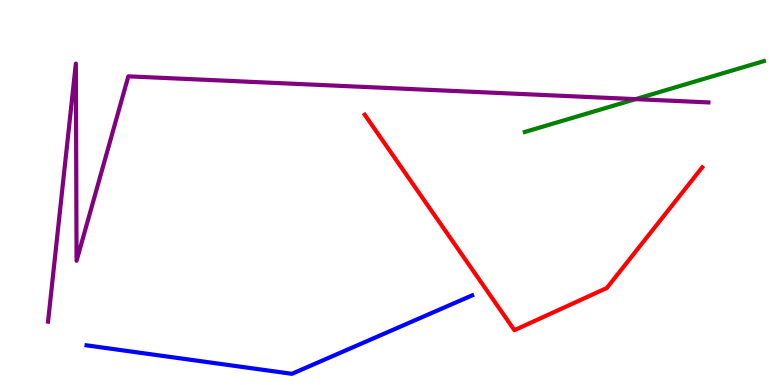[{'lines': ['blue', 'red'], 'intersections': []}, {'lines': ['green', 'red'], 'intersections': []}, {'lines': ['purple', 'red'], 'intersections': []}, {'lines': ['blue', 'green'], 'intersections': []}, {'lines': ['blue', 'purple'], 'intersections': []}, {'lines': ['green', 'purple'], 'intersections': [{'x': 8.2, 'y': 7.43}]}]